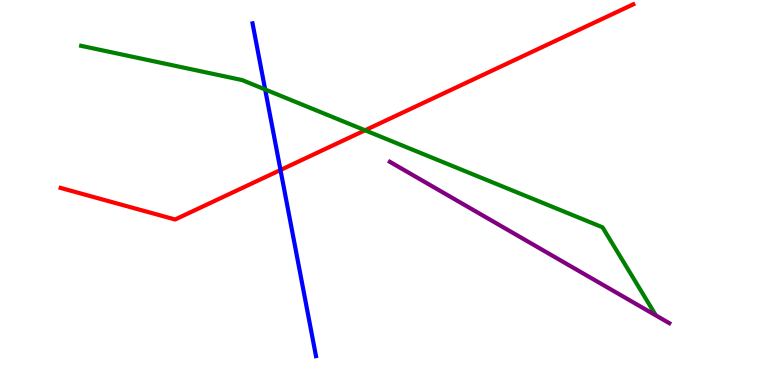[{'lines': ['blue', 'red'], 'intersections': [{'x': 3.62, 'y': 5.58}]}, {'lines': ['green', 'red'], 'intersections': [{'x': 4.71, 'y': 6.62}]}, {'lines': ['purple', 'red'], 'intersections': []}, {'lines': ['blue', 'green'], 'intersections': [{'x': 3.42, 'y': 7.68}]}, {'lines': ['blue', 'purple'], 'intersections': []}, {'lines': ['green', 'purple'], 'intersections': []}]